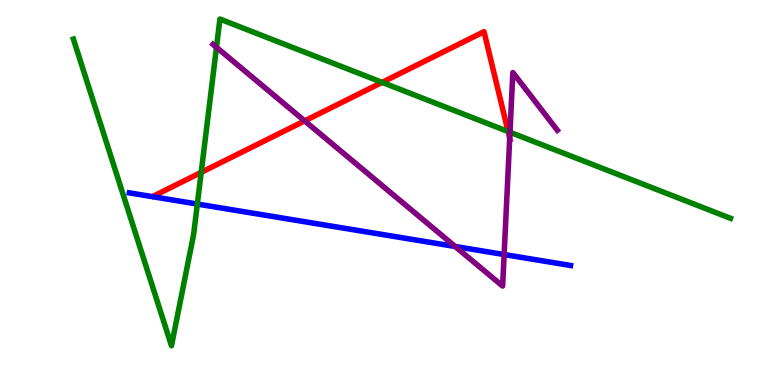[{'lines': ['blue', 'red'], 'intersections': []}, {'lines': ['green', 'red'], 'intersections': [{'x': 2.6, 'y': 5.52}, {'x': 4.93, 'y': 7.86}, {'x': 6.56, 'y': 6.58}]}, {'lines': ['purple', 'red'], 'intersections': [{'x': 3.93, 'y': 6.86}, {'x': 6.58, 'y': 6.41}]}, {'lines': ['blue', 'green'], 'intersections': [{'x': 2.55, 'y': 4.7}]}, {'lines': ['blue', 'purple'], 'intersections': [{'x': 5.87, 'y': 3.6}, {'x': 6.5, 'y': 3.39}]}, {'lines': ['green', 'purple'], 'intersections': [{'x': 2.79, 'y': 8.77}, {'x': 6.58, 'y': 6.56}]}]